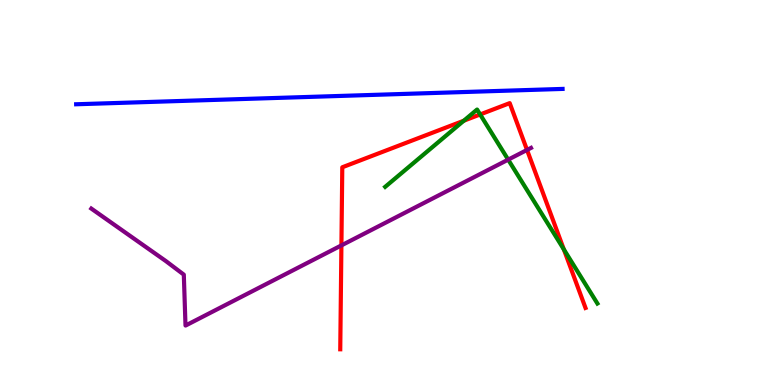[{'lines': ['blue', 'red'], 'intersections': []}, {'lines': ['green', 'red'], 'intersections': [{'x': 5.98, 'y': 6.86}, {'x': 6.2, 'y': 7.03}, {'x': 7.28, 'y': 3.52}]}, {'lines': ['purple', 'red'], 'intersections': [{'x': 4.41, 'y': 3.63}, {'x': 6.8, 'y': 6.11}]}, {'lines': ['blue', 'green'], 'intersections': []}, {'lines': ['blue', 'purple'], 'intersections': []}, {'lines': ['green', 'purple'], 'intersections': [{'x': 6.56, 'y': 5.85}]}]